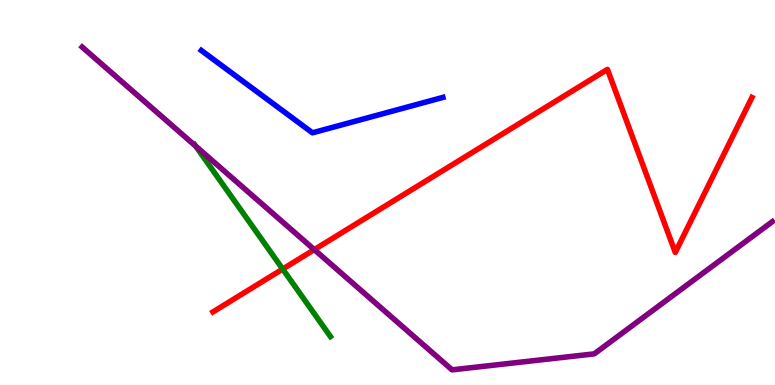[{'lines': ['blue', 'red'], 'intersections': []}, {'lines': ['green', 'red'], 'intersections': [{'x': 3.65, 'y': 3.01}]}, {'lines': ['purple', 'red'], 'intersections': [{'x': 4.06, 'y': 3.52}]}, {'lines': ['blue', 'green'], 'intersections': []}, {'lines': ['blue', 'purple'], 'intersections': []}, {'lines': ['green', 'purple'], 'intersections': [{'x': 2.52, 'y': 6.2}]}]